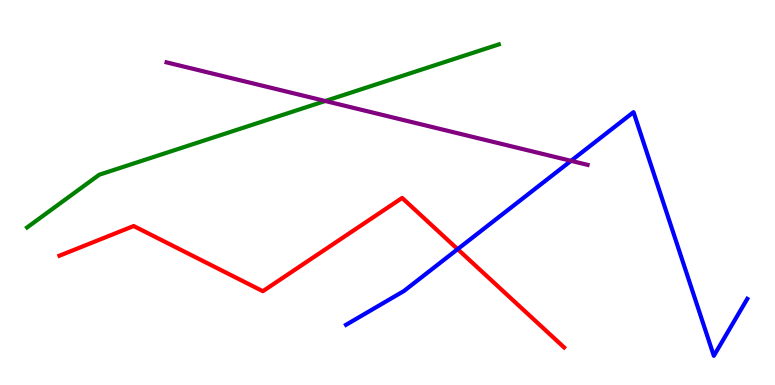[{'lines': ['blue', 'red'], 'intersections': [{'x': 5.91, 'y': 3.53}]}, {'lines': ['green', 'red'], 'intersections': []}, {'lines': ['purple', 'red'], 'intersections': []}, {'lines': ['blue', 'green'], 'intersections': []}, {'lines': ['blue', 'purple'], 'intersections': [{'x': 7.37, 'y': 5.82}]}, {'lines': ['green', 'purple'], 'intersections': [{'x': 4.2, 'y': 7.38}]}]